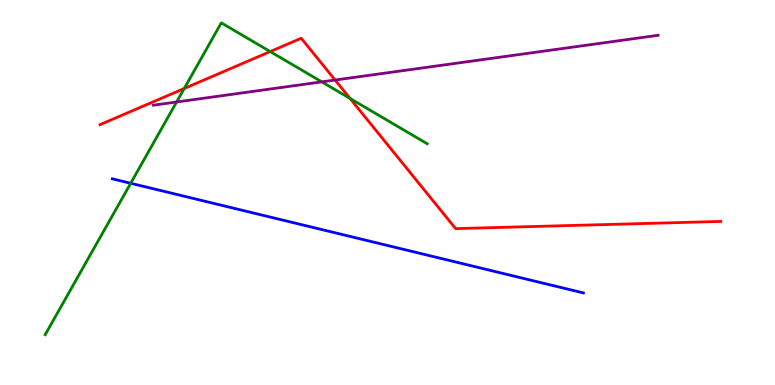[{'lines': ['blue', 'red'], 'intersections': []}, {'lines': ['green', 'red'], 'intersections': [{'x': 2.38, 'y': 7.7}, {'x': 3.49, 'y': 8.66}, {'x': 4.52, 'y': 7.44}]}, {'lines': ['purple', 'red'], 'intersections': [{'x': 4.32, 'y': 7.92}]}, {'lines': ['blue', 'green'], 'intersections': [{'x': 1.69, 'y': 5.24}]}, {'lines': ['blue', 'purple'], 'intersections': []}, {'lines': ['green', 'purple'], 'intersections': [{'x': 2.28, 'y': 7.35}, {'x': 4.15, 'y': 7.87}]}]